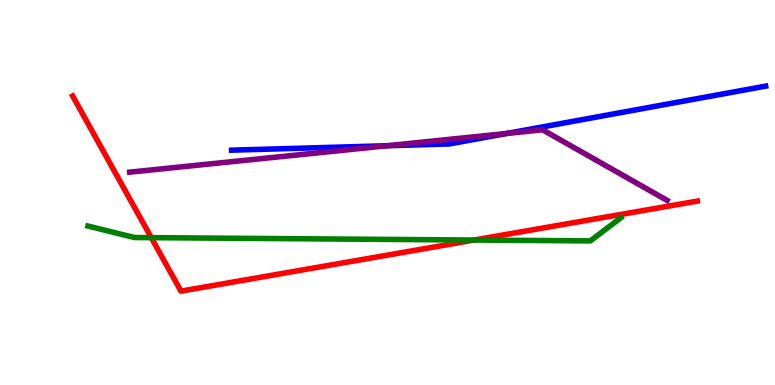[{'lines': ['blue', 'red'], 'intersections': []}, {'lines': ['green', 'red'], 'intersections': [{'x': 1.95, 'y': 3.83}, {'x': 6.12, 'y': 3.76}]}, {'lines': ['purple', 'red'], 'intersections': []}, {'lines': ['blue', 'green'], 'intersections': []}, {'lines': ['blue', 'purple'], 'intersections': [{'x': 5.0, 'y': 6.21}, {'x': 6.54, 'y': 6.53}]}, {'lines': ['green', 'purple'], 'intersections': []}]